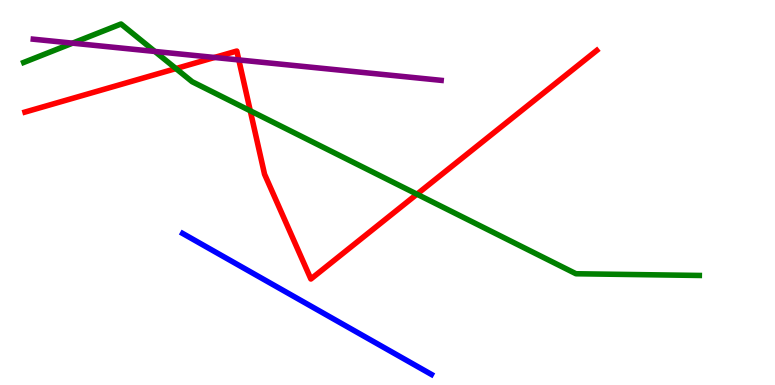[{'lines': ['blue', 'red'], 'intersections': []}, {'lines': ['green', 'red'], 'intersections': [{'x': 2.27, 'y': 8.22}, {'x': 3.23, 'y': 7.12}, {'x': 5.38, 'y': 4.96}]}, {'lines': ['purple', 'red'], 'intersections': [{'x': 2.77, 'y': 8.51}, {'x': 3.08, 'y': 8.44}]}, {'lines': ['blue', 'green'], 'intersections': []}, {'lines': ['blue', 'purple'], 'intersections': []}, {'lines': ['green', 'purple'], 'intersections': [{'x': 0.936, 'y': 8.88}, {'x': 2.0, 'y': 8.66}]}]